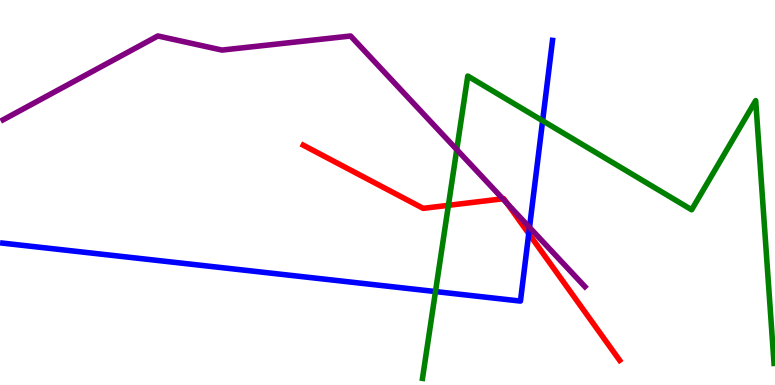[{'lines': ['blue', 'red'], 'intersections': [{'x': 6.82, 'y': 3.93}]}, {'lines': ['green', 'red'], 'intersections': [{'x': 5.79, 'y': 4.67}]}, {'lines': ['purple', 'red'], 'intersections': [{'x': 6.49, 'y': 4.84}, {'x': 6.54, 'y': 4.72}]}, {'lines': ['blue', 'green'], 'intersections': [{'x': 5.62, 'y': 2.43}, {'x': 7.0, 'y': 6.86}]}, {'lines': ['blue', 'purple'], 'intersections': [{'x': 6.83, 'y': 4.09}]}, {'lines': ['green', 'purple'], 'intersections': [{'x': 5.89, 'y': 6.11}]}]